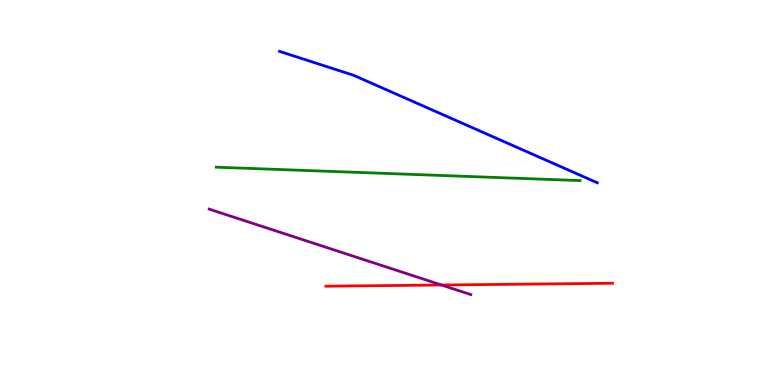[{'lines': ['blue', 'red'], 'intersections': []}, {'lines': ['green', 'red'], 'intersections': []}, {'lines': ['purple', 'red'], 'intersections': [{'x': 5.7, 'y': 2.6}]}, {'lines': ['blue', 'green'], 'intersections': []}, {'lines': ['blue', 'purple'], 'intersections': []}, {'lines': ['green', 'purple'], 'intersections': []}]